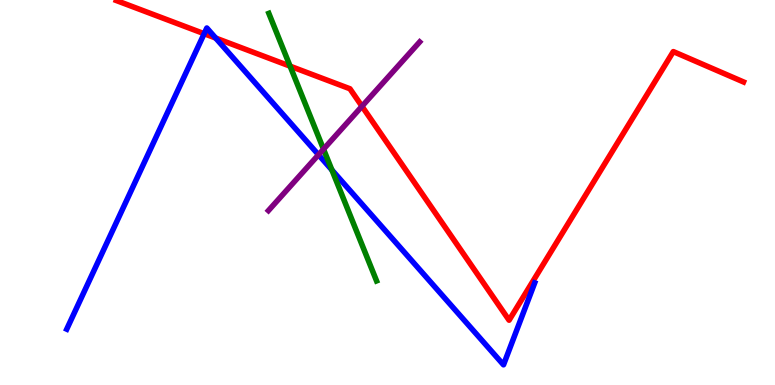[{'lines': ['blue', 'red'], 'intersections': [{'x': 2.63, 'y': 9.12}, {'x': 2.78, 'y': 9.01}]}, {'lines': ['green', 'red'], 'intersections': [{'x': 3.74, 'y': 8.28}]}, {'lines': ['purple', 'red'], 'intersections': [{'x': 4.67, 'y': 7.24}]}, {'lines': ['blue', 'green'], 'intersections': [{'x': 4.28, 'y': 5.58}]}, {'lines': ['blue', 'purple'], 'intersections': [{'x': 4.11, 'y': 5.98}]}, {'lines': ['green', 'purple'], 'intersections': [{'x': 4.17, 'y': 6.13}]}]